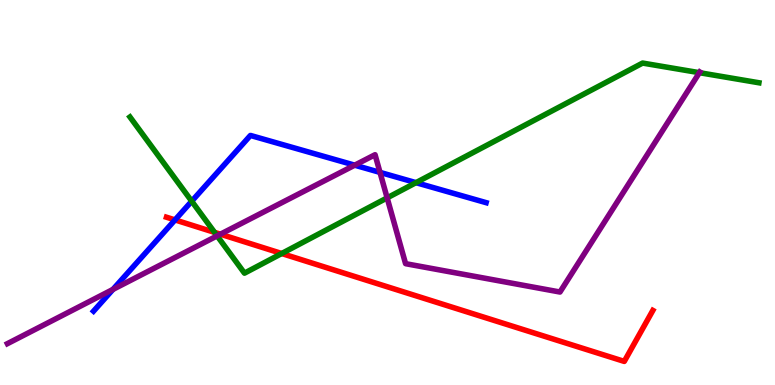[{'lines': ['blue', 'red'], 'intersections': [{'x': 2.26, 'y': 4.29}]}, {'lines': ['green', 'red'], 'intersections': [{'x': 2.77, 'y': 3.96}, {'x': 3.63, 'y': 3.42}]}, {'lines': ['purple', 'red'], 'intersections': [{'x': 2.84, 'y': 3.92}]}, {'lines': ['blue', 'green'], 'intersections': [{'x': 2.47, 'y': 4.77}, {'x': 5.37, 'y': 5.26}]}, {'lines': ['blue', 'purple'], 'intersections': [{'x': 1.46, 'y': 2.48}, {'x': 4.58, 'y': 5.71}, {'x': 4.9, 'y': 5.52}]}, {'lines': ['green', 'purple'], 'intersections': [{'x': 2.8, 'y': 3.87}, {'x': 5.0, 'y': 4.86}, {'x': 9.02, 'y': 8.11}]}]